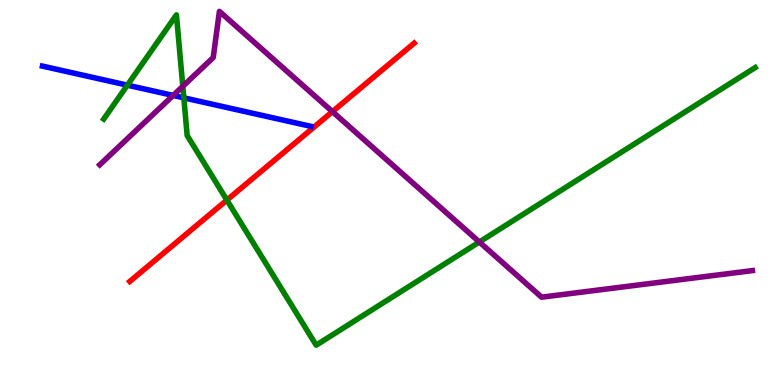[{'lines': ['blue', 'red'], 'intersections': []}, {'lines': ['green', 'red'], 'intersections': [{'x': 2.93, 'y': 4.8}]}, {'lines': ['purple', 'red'], 'intersections': [{'x': 4.29, 'y': 7.1}]}, {'lines': ['blue', 'green'], 'intersections': [{'x': 1.64, 'y': 7.79}, {'x': 2.37, 'y': 7.46}]}, {'lines': ['blue', 'purple'], 'intersections': [{'x': 2.23, 'y': 7.52}]}, {'lines': ['green', 'purple'], 'intersections': [{'x': 2.36, 'y': 7.76}, {'x': 6.19, 'y': 3.71}]}]